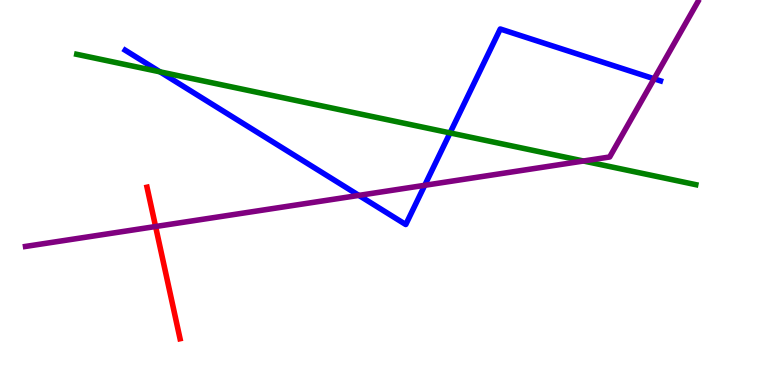[{'lines': ['blue', 'red'], 'intersections': []}, {'lines': ['green', 'red'], 'intersections': []}, {'lines': ['purple', 'red'], 'intersections': [{'x': 2.01, 'y': 4.12}]}, {'lines': ['blue', 'green'], 'intersections': [{'x': 2.06, 'y': 8.13}, {'x': 5.81, 'y': 6.55}]}, {'lines': ['blue', 'purple'], 'intersections': [{'x': 4.63, 'y': 4.92}, {'x': 5.48, 'y': 5.19}, {'x': 8.44, 'y': 7.95}]}, {'lines': ['green', 'purple'], 'intersections': [{'x': 7.53, 'y': 5.82}]}]